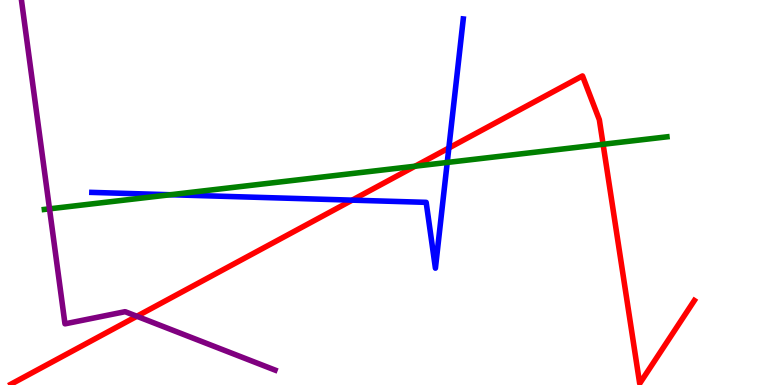[{'lines': ['blue', 'red'], 'intersections': [{'x': 4.54, 'y': 4.8}, {'x': 5.79, 'y': 6.16}]}, {'lines': ['green', 'red'], 'intersections': [{'x': 5.36, 'y': 5.68}, {'x': 7.78, 'y': 6.25}]}, {'lines': ['purple', 'red'], 'intersections': [{'x': 1.77, 'y': 1.79}]}, {'lines': ['blue', 'green'], 'intersections': [{'x': 2.2, 'y': 4.94}, {'x': 5.77, 'y': 5.78}]}, {'lines': ['blue', 'purple'], 'intersections': []}, {'lines': ['green', 'purple'], 'intersections': [{'x': 0.639, 'y': 4.58}]}]